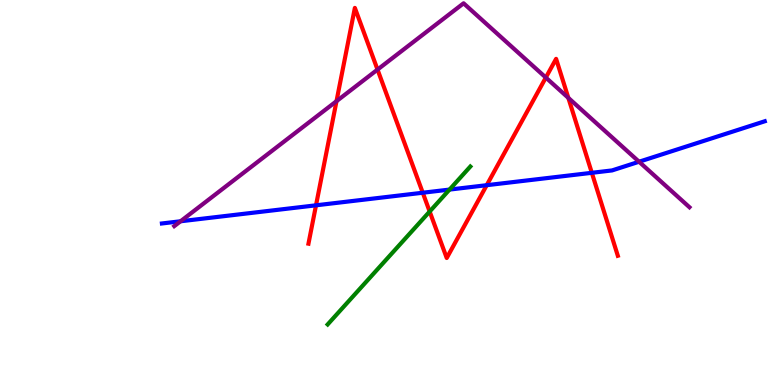[{'lines': ['blue', 'red'], 'intersections': [{'x': 4.08, 'y': 4.67}, {'x': 5.45, 'y': 4.99}, {'x': 6.28, 'y': 5.19}, {'x': 7.64, 'y': 5.51}]}, {'lines': ['green', 'red'], 'intersections': [{'x': 5.54, 'y': 4.51}]}, {'lines': ['purple', 'red'], 'intersections': [{'x': 4.34, 'y': 7.37}, {'x': 4.87, 'y': 8.19}, {'x': 7.04, 'y': 7.99}, {'x': 7.33, 'y': 7.46}]}, {'lines': ['blue', 'green'], 'intersections': [{'x': 5.8, 'y': 5.08}]}, {'lines': ['blue', 'purple'], 'intersections': [{'x': 2.33, 'y': 4.25}, {'x': 8.25, 'y': 5.8}]}, {'lines': ['green', 'purple'], 'intersections': []}]